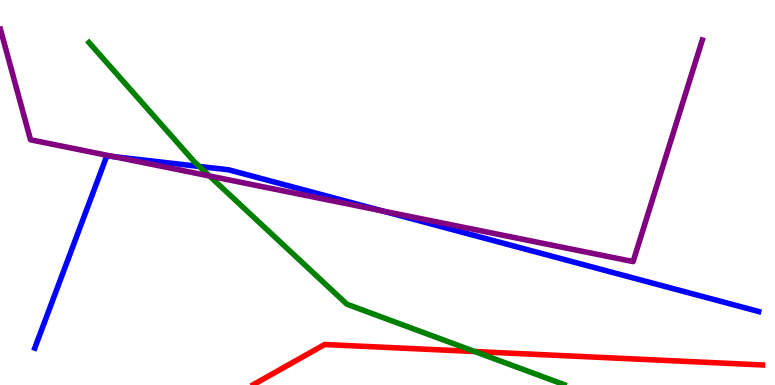[{'lines': ['blue', 'red'], 'intersections': []}, {'lines': ['green', 'red'], 'intersections': [{'x': 6.13, 'y': 0.87}]}, {'lines': ['purple', 'red'], 'intersections': []}, {'lines': ['blue', 'green'], 'intersections': [{'x': 2.57, 'y': 5.68}]}, {'lines': ['blue', 'purple'], 'intersections': [{'x': 1.47, 'y': 5.93}, {'x': 4.94, 'y': 4.52}]}, {'lines': ['green', 'purple'], 'intersections': [{'x': 2.7, 'y': 5.43}]}]